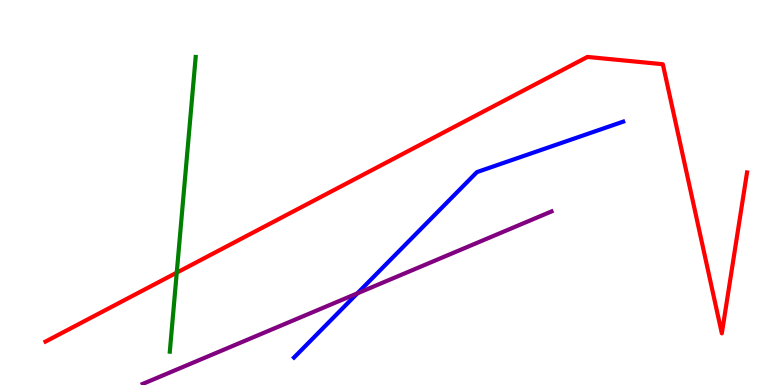[{'lines': ['blue', 'red'], 'intersections': []}, {'lines': ['green', 'red'], 'intersections': [{'x': 2.28, 'y': 2.92}]}, {'lines': ['purple', 'red'], 'intersections': []}, {'lines': ['blue', 'green'], 'intersections': []}, {'lines': ['blue', 'purple'], 'intersections': [{'x': 4.61, 'y': 2.38}]}, {'lines': ['green', 'purple'], 'intersections': []}]